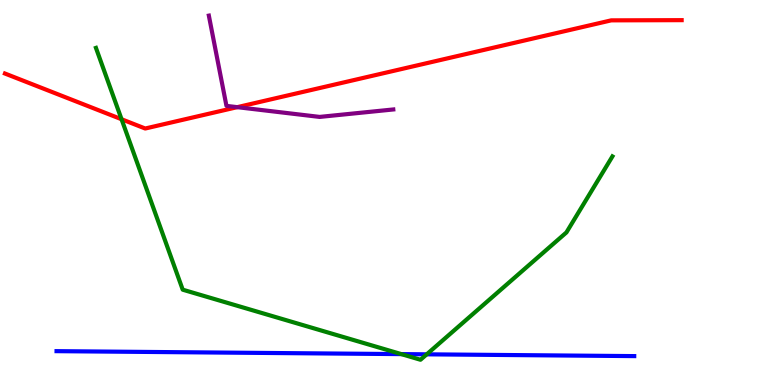[{'lines': ['blue', 'red'], 'intersections': []}, {'lines': ['green', 'red'], 'intersections': [{'x': 1.57, 'y': 6.9}]}, {'lines': ['purple', 'red'], 'intersections': [{'x': 3.06, 'y': 7.22}]}, {'lines': ['blue', 'green'], 'intersections': [{'x': 5.18, 'y': 0.802}, {'x': 5.51, 'y': 0.797}]}, {'lines': ['blue', 'purple'], 'intersections': []}, {'lines': ['green', 'purple'], 'intersections': []}]